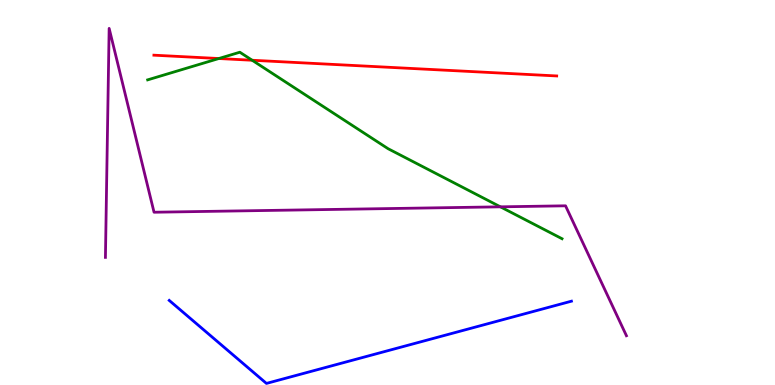[{'lines': ['blue', 'red'], 'intersections': []}, {'lines': ['green', 'red'], 'intersections': [{'x': 2.82, 'y': 8.48}, {'x': 3.25, 'y': 8.44}]}, {'lines': ['purple', 'red'], 'intersections': []}, {'lines': ['blue', 'green'], 'intersections': []}, {'lines': ['blue', 'purple'], 'intersections': []}, {'lines': ['green', 'purple'], 'intersections': [{'x': 6.46, 'y': 4.63}]}]